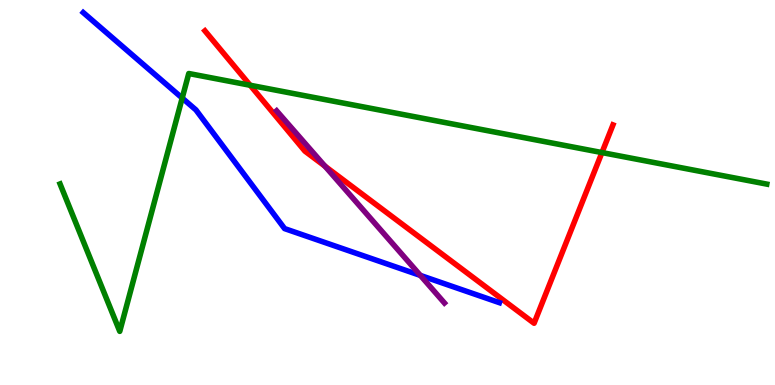[{'lines': ['blue', 'red'], 'intersections': []}, {'lines': ['green', 'red'], 'intersections': [{'x': 3.23, 'y': 7.79}, {'x': 7.77, 'y': 6.04}]}, {'lines': ['purple', 'red'], 'intersections': [{'x': 4.19, 'y': 5.68}]}, {'lines': ['blue', 'green'], 'intersections': [{'x': 2.35, 'y': 7.45}]}, {'lines': ['blue', 'purple'], 'intersections': [{'x': 5.42, 'y': 2.85}]}, {'lines': ['green', 'purple'], 'intersections': []}]